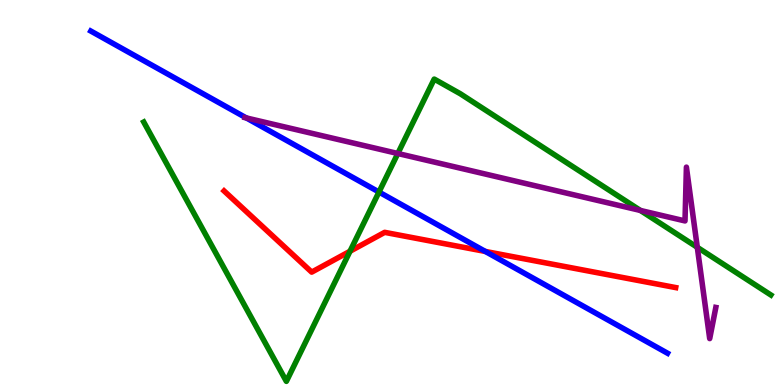[{'lines': ['blue', 'red'], 'intersections': [{'x': 6.26, 'y': 3.47}]}, {'lines': ['green', 'red'], 'intersections': [{'x': 4.52, 'y': 3.47}]}, {'lines': ['purple', 'red'], 'intersections': []}, {'lines': ['blue', 'green'], 'intersections': [{'x': 4.89, 'y': 5.01}]}, {'lines': ['blue', 'purple'], 'intersections': [{'x': 3.18, 'y': 6.94}]}, {'lines': ['green', 'purple'], 'intersections': [{'x': 5.13, 'y': 6.01}, {'x': 8.26, 'y': 4.53}, {'x': 9.0, 'y': 3.58}]}]